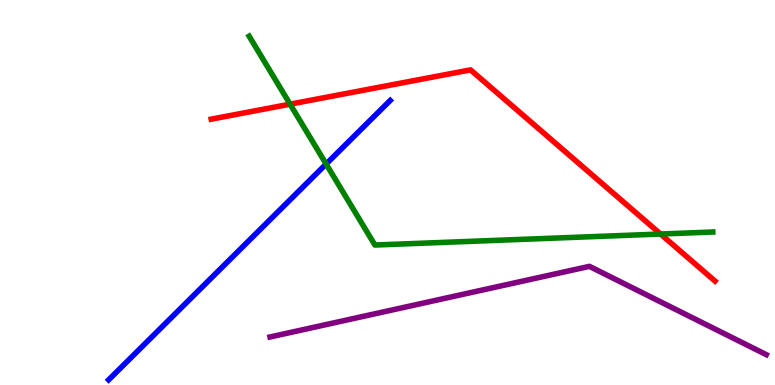[{'lines': ['blue', 'red'], 'intersections': []}, {'lines': ['green', 'red'], 'intersections': [{'x': 3.74, 'y': 7.29}, {'x': 8.52, 'y': 3.92}]}, {'lines': ['purple', 'red'], 'intersections': []}, {'lines': ['blue', 'green'], 'intersections': [{'x': 4.21, 'y': 5.74}]}, {'lines': ['blue', 'purple'], 'intersections': []}, {'lines': ['green', 'purple'], 'intersections': []}]